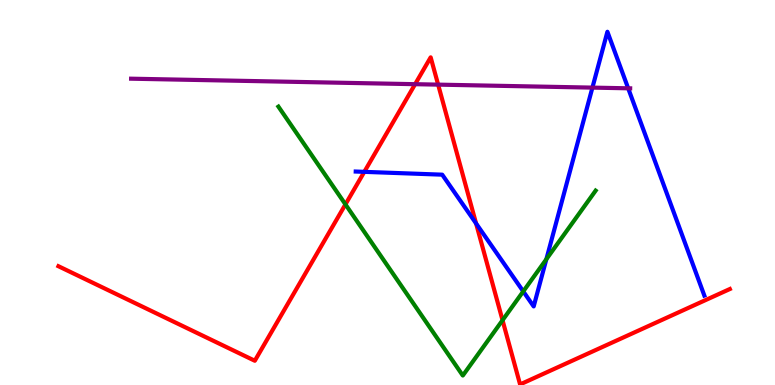[{'lines': ['blue', 'red'], 'intersections': [{'x': 4.7, 'y': 5.54}, {'x': 6.14, 'y': 4.2}]}, {'lines': ['green', 'red'], 'intersections': [{'x': 4.46, 'y': 4.69}, {'x': 6.48, 'y': 1.68}]}, {'lines': ['purple', 'red'], 'intersections': [{'x': 5.36, 'y': 7.81}, {'x': 5.65, 'y': 7.8}]}, {'lines': ['blue', 'green'], 'intersections': [{'x': 6.75, 'y': 2.43}, {'x': 7.05, 'y': 3.27}]}, {'lines': ['blue', 'purple'], 'intersections': [{'x': 7.64, 'y': 7.72}, {'x': 8.11, 'y': 7.71}]}, {'lines': ['green', 'purple'], 'intersections': []}]